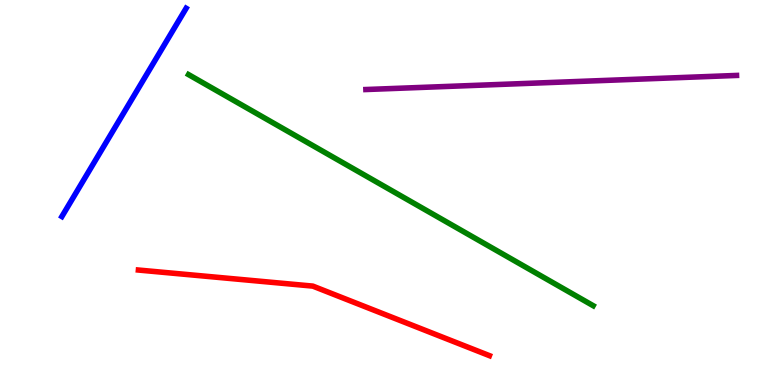[{'lines': ['blue', 'red'], 'intersections': []}, {'lines': ['green', 'red'], 'intersections': []}, {'lines': ['purple', 'red'], 'intersections': []}, {'lines': ['blue', 'green'], 'intersections': []}, {'lines': ['blue', 'purple'], 'intersections': []}, {'lines': ['green', 'purple'], 'intersections': []}]